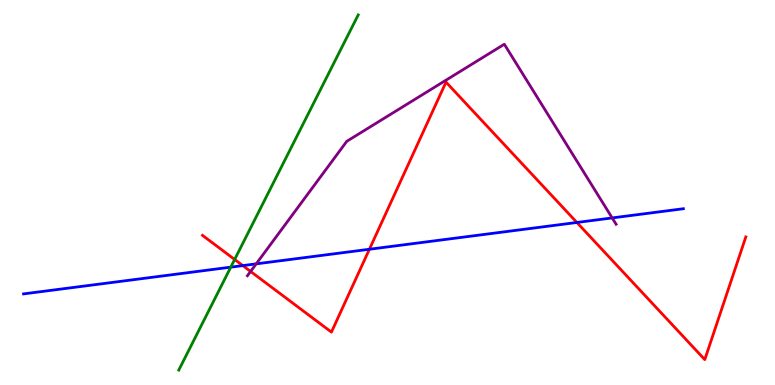[{'lines': ['blue', 'red'], 'intersections': [{'x': 3.13, 'y': 3.1}, {'x': 4.77, 'y': 3.53}, {'x': 7.44, 'y': 4.22}]}, {'lines': ['green', 'red'], 'intersections': [{'x': 3.03, 'y': 3.26}]}, {'lines': ['purple', 'red'], 'intersections': [{'x': 3.23, 'y': 2.95}]}, {'lines': ['blue', 'green'], 'intersections': [{'x': 2.98, 'y': 3.06}]}, {'lines': ['blue', 'purple'], 'intersections': [{'x': 3.31, 'y': 3.15}, {'x': 7.9, 'y': 4.34}]}, {'lines': ['green', 'purple'], 'intersections': []}]